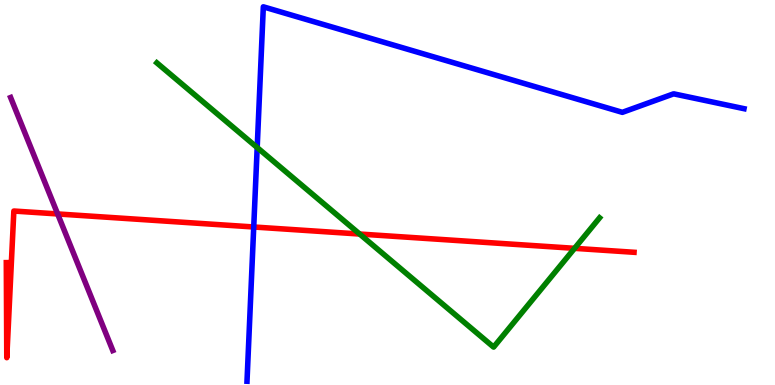[{'lines': ['blue', 'red'], 'intersections': [{'x': 3.27, 'y': 4.1}]}, {'lines': ['green', 'red'], 'intersections': [{'x': 4.64, 'y': 3.92}, {'x': 7.41, 'y': 3.55}]}, {'lines': ['purple', 'red'], 'intersections': [{'x': 0.744, 'y': 4.44}]}, {'lines': ['blue', 'green'], 'intersections': [{'x': 3.32, 'y': 6.17}]}, {'lines': ['blue', 'purple'], 'intersections': []}, {'lines': ['green', 'purple'], 'intersections': []}]